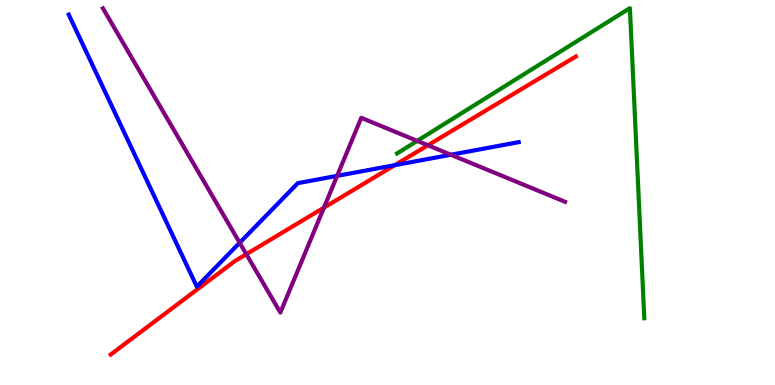[{'lines': ['blue', 'red'], 'intersections': [{'x': 5.09, 'y': 5.71}]}, {'lines': ['green', 'red'], 'intersections': []}, {'lines': ['purple', 'red'], 'intersections': [{'x': 3.18, 'y': 3.4}, {'x': 4.18, 'y': 4.61}, {'x': 5.52, 'y': 6.23}]}, {'lines': ['blue', 'green'], 'intersections': []}, {'lines': ['blue', 'purple'], 'intersections': [{'x': 3.09, 'y': 3.69}, {'x': 4.35, 'y': 5.43}, {'x': 5.82, 'y': 5.98}]}, {'lines': ['green', 'purple'], 'intersections': [{'x': 5.38, 'y': 6.34}]}]